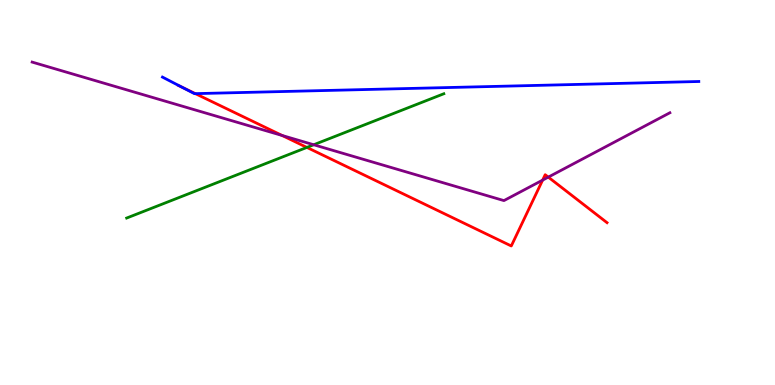[{'lines': ['blue', 'red'], 'intersections': [{'x': 2.34, 'y': 7.74}, {'x': 2.52, 'y': 7.57}]}, {'lines': ['green', 'red'], 'intersections': [{'x': 3.96, 'y': 6.17}]}, {'lines': ['purple', 'red'], 'intersections': [{'x': 3.64, 'y': 6.48}, {'x': 7.0, 'y': 5.32}, {'x': 7.07, 'y': 5.4}]}, {'lines': ['blue', 'green'], 'intersections': []}, {'lines': ['blue', 'purple'], 'intersections': []}, {'lines': ['green', 'purple'], 'intersections': [{'x': 4.05, 'y': 6.24}]}]